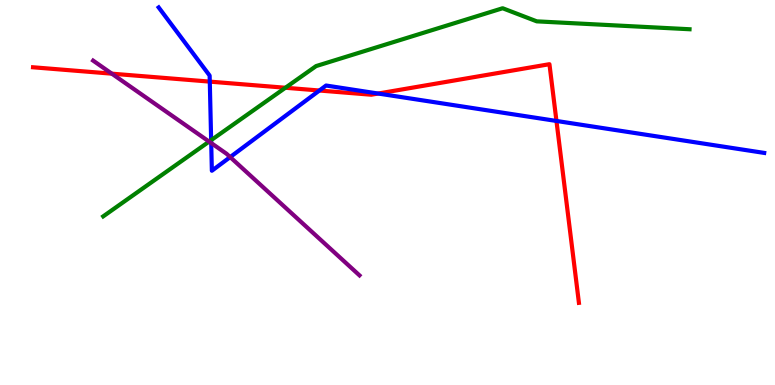[{'lines': ['blue', 'red'], 'intersections': [{'x': 2.71, 'y': 7.88}, {'x': 4.12, 'y': 7.65}, {'x': 4.88, 'y': 7.57}, {'x': 7.18, 'y': 6.86}]}, {'lines': ['green', 'red'], 'intersections': [{'x': 3.68, 'y': 7.72}]}, {'lines': ['purple', 'red'], 'intersections': [{'x': 1.44, 'y': 8.09}]}, {'lines': ['blue', 'green'], 'intersections': [{'x': 2.72, 'y': 6.36}]}, {'lines': ['blue', 'purple'], 'intersections': [{'x': 2.73, 'y': 6.28}, {'x': 2.97, 'y': 5.92}]}, {'lines': ['green', 'purple'], 'intersections': [{'x': 2.7, 'y': 6.32}]}]